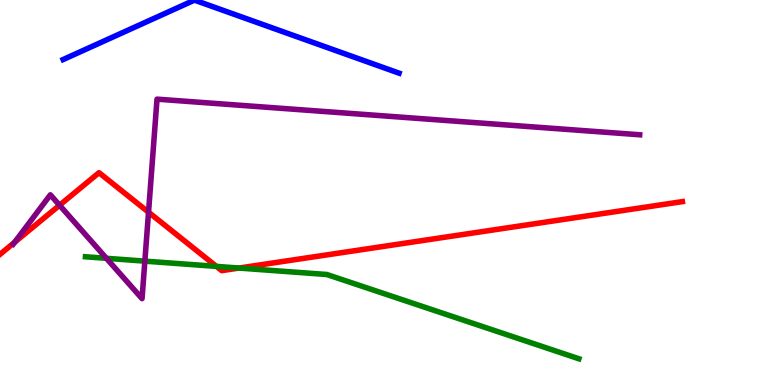[{'lines': ['blue', 'red'], 'intersections': []}, {'lines': ['green', 'red'], 'intersections': [{'x': 2.79, 'y': 3.08}, {'x': 3.08, 'y': 3.04}]}, {'lines': ['purple', 'red'], 'intersections': [{'x': 0.189, 'y': 3.71}, {'x': 0.768, 'y': 4.67}, {'x': 1.92, 'y': 4.49}]}, {'lines': ['blue', 'green'], 'intersections': []}, {'lines': ['blue', 'purple'], 'intersections': []}, {'lines': ['green', 'purple'], 'intersections': [{'x': 1.37, 'y': 3.29}, {'x': 1.87, 'y': 3.22}]}]